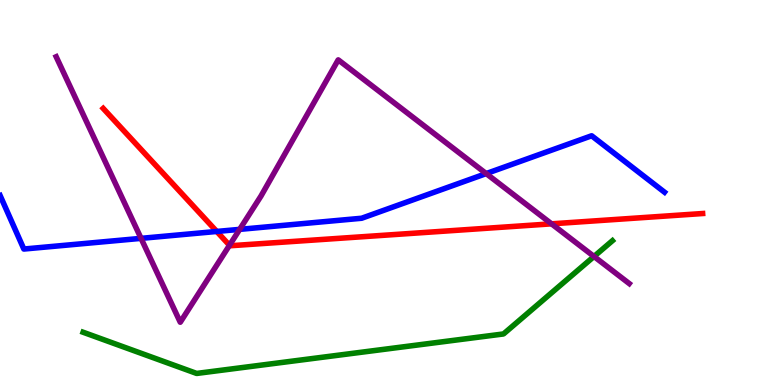[{'lines': ['blue', 'red'], 'intersections': [{'x': 2.8, 'y': 3.99}]}, {'lines': ['green', 'red'], 'intersections': []}, {'lines': ['purple', 'red'], 'intersections': [{'x': 2.96, 'y': 3.63}, {'x': 7.12, 'y': 4.19}]}, {'lines': ['blue', 'green'], 'intersections': []}, {'lines': ['blue', 'purple'], 'intersections': [{'x': 1.82, 'y': 3.81}, {'x': 3.09, 'y': 4.04}, {'x': 6.27, 'y': 5.49}]}, {'lines': ['green', 'purple'], 'intersections': [{'x': 7.66, 'y': 3.34}]}]